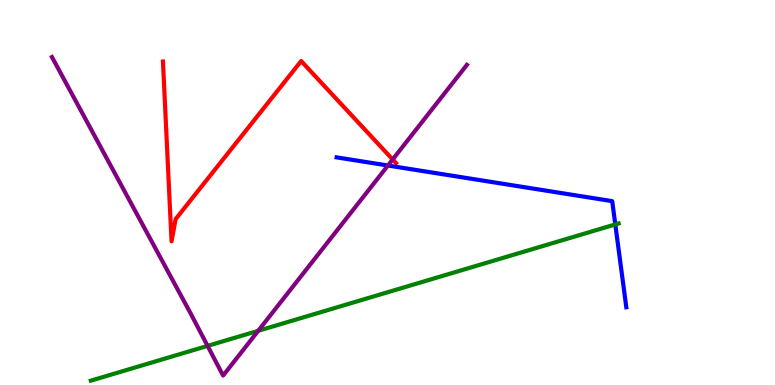[{'lines': ['blue', 'red'], 'intersections': []}, {'lines': ['green', 'red'], 'intersections': []}, {'lines': ['purple', 'red'], 'intersections': [{'x': 5.07, 'y': 5.86}]}, {'lines': ['blue', 'green'], 'intersections': [{'x': 7.94, 'y': 4.17}]}, {'lines': ['blue', 'purple'], 'intersections': [{'x': 5.01, 'y': 5.7}]}, {'lines': ['green', 'purple'], 'intersections': [{'x': 2.68, 'y': 1.02}, {'x': 3.33, 'y': 1.41}]}]